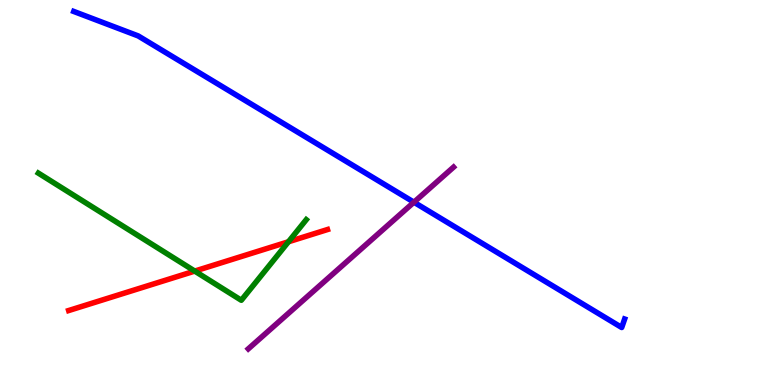[{'lines': ['blue', 'red'], 'intersections': []}, {'lines': ['green', 'red'], 'intersections': [{'x': 2.51, 'y': 2.96}, {'x': 3.72, 'y': 3.72}]}, {'lines': ['purple', 'red'], 'intersections': []}, {'lines': ['blue', 'green'], 'intersections': []}, {'lines': ['blue', 'purple'], 'intersections': [{'x': 5.34, 'y': 4.75}]}, {'lines': ['green', 'purple'], 'intersections': []}]